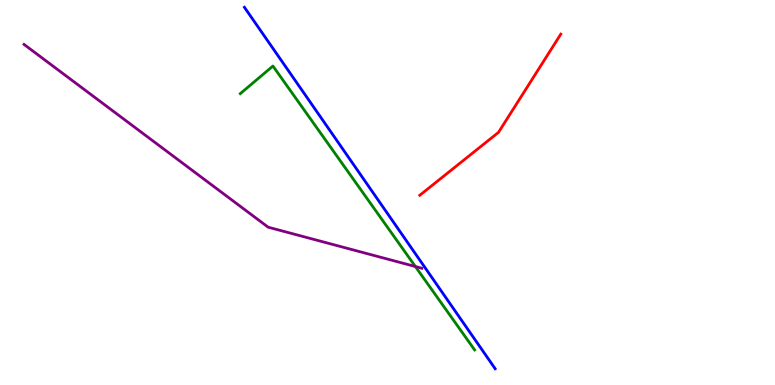[{'lines': ['blue', 'red'], 'intersections': []}, {'lines': ['green', 'red'], 'intersections': []}, {'lines': ['purple', 'red'], 'intersections': []}, {'lines': ['blue', 'green'], 'intersections': []}, {'lines': ['blue', 'purple'], 'intersections': []}, {'lines': ['green', 'purple'], 'intersections': [{'x': 5.36, 'y': 3.08}]}]